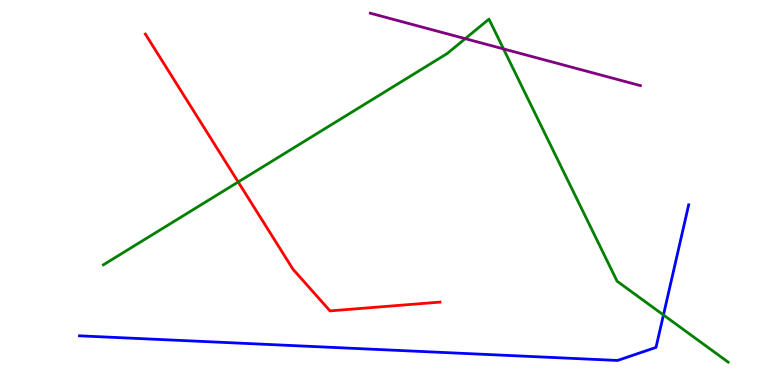[{'lines': ['blue', 'red'], 'intersections': []}, {'lines': ['green', 'red'], 'intersections': [{'x': 3.07, 'y': 5.27}]}, {'lines': ['purple', 'red'], 'intersections': []}, {'lines': ['blue', 'green'], 'intersections': [{'x': 8.56, 'y': 1.82}]}, {'lines': ['blue', 'purple'], 'intersections': []}, {'lines': ['green', 'purple'], 'intersections': [{'x': 6.0, 'y': 9.0}, {'x': 6.5, 'y': 8.73}]}]